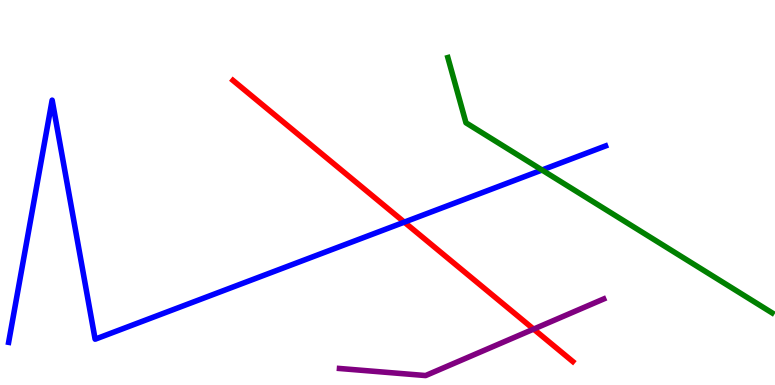[{'lines': ['blue', 'red'], 'intersections': [{'x': 5.22, 'y': 4.23}]}, {'lines': ['green', 'red'], 'intersections': []}, {'lines': ['purple', 'red'], 'intersections': [{'x': 6.89, 'y': 1.45}]}, {'lines': ['blue', 'green'], 'intersections': [{'x': 6.99, 'y': 5.58}]}, {'lines': ['blue', 'purple'], 'intersections': []}, {'lines': ['green', 'purple'], 'intersections': []}]